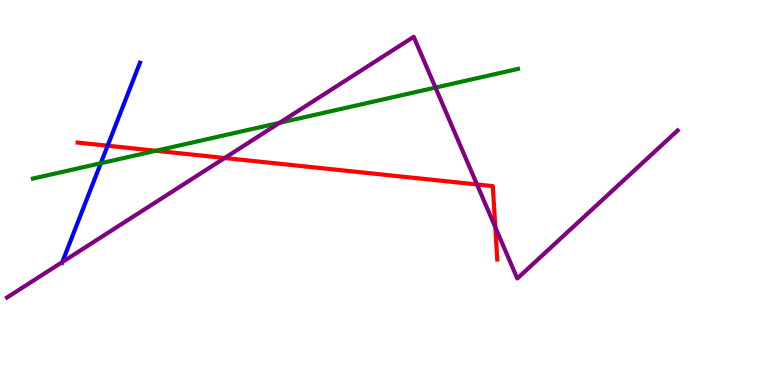[{'lines': ['blue', 'red'], 'intersections': [{'x': 1.39, 'y': 6.22}]}, {'lines': ['green', 'red'], 'intersections': [{'x': 2.01, 'y': 6.08}]}, {'lines': ['purple', 'red'], 'intersections': [{'x': 2.9, 'y': 5.9}, {'x': 6.15, 'y': 5.21}, {'x': 6.39, 'y': 4.1}]}, {'lines': ['blue', 'green'], 'intersections': [{'x': 1.3, 'y': 5.76}]}, {'lines': ['blue', 'purple'], 'intersections': [{'x': 0.804, 'y': 3.19}]}, {'lines': ['green', 'purple'], 'intersections': [{'x': 3.61, 'y': 6.81}, {'x': 5.62, 'y': 7.73}]}]